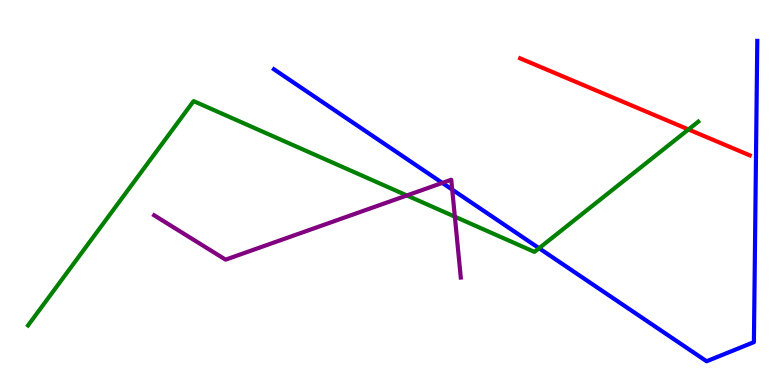[{'lines': ['blue', 'red'], 'intersections': []}, {'lines': ['green', 'red'], 'intersections': [{'x': 8.88, 'y': 6.64}]}, {'lines': ['purple', 'red'], 'intersections': []}, {'lines': ['blue', 'green'], 'intersections': [{'x': 6.96, 'y': 3.55}]}, {'lines': ['blue', 'purple'], 'intersections': [{'x': 5.71, 'y': 5.25}, {'x': 5.83, 'y': 5.08}]}, {'lines': ['green', 'purple'], 'intersections': [{'x': 5.25, 'y': 4.92}, {'x': 5.87, 'y': 4.37}]}]